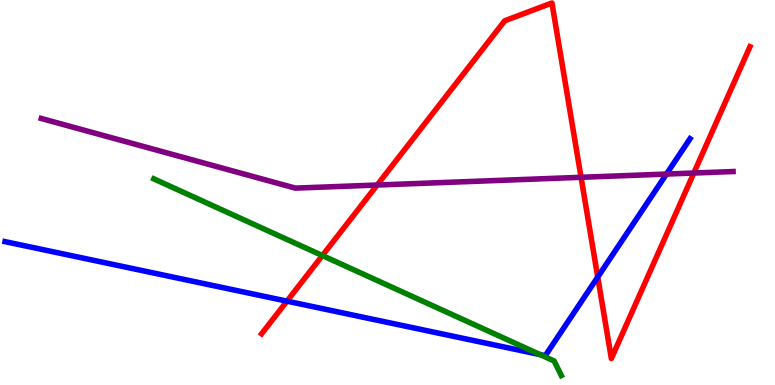[{'lines': ['blue', 'red'], 'intersections': [{'x': 3.7, 'y': 2.18}, {'x': 7.71, 'y': 2.8}]}, {'lines': ['green', 'red'], 'intersections': [{'x': 4.16, 'y': 3.36}]}, {'lines': ['purple', 'red'], 'intersections': [{'x': 4.87, 'y': 5.19}, {'x': 7.5, 'y': 5.39}, {'x': 8.95, 'y': 5.51}]}, {'lines': ['blue', 'green'], 'intersections': [{'x': 6.97, 'y': 0.79}]}, {'lines': ['blue', 'purple'], 'intersections': [{'x': 8.6, 'y': 5.48}]}, {'lines': ['green', 'purple'], 'intersections': []}]